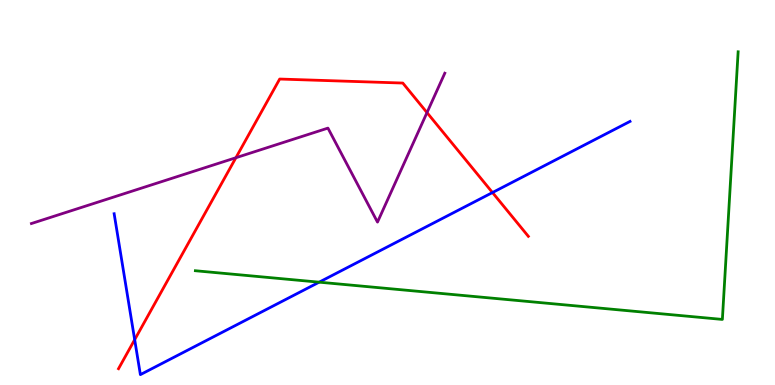[{'lines': ['blue', 'red'], 'intersections': [{'x': 1.74, 'y': 1.18}, {'x': 6.35, 'y': 5.0}]}, {'lines': ['green', 'red'], 'intersections': []}, {'lines': ['purple', 'red'], 'intersections': [{'x': 3.04, 'y': 5.9}, {'x': 5.51, 'y': 7.08}]}, {'lines': ['blue', 'green'], 'intersections': [{'x': 4.12, 'y': 2.67}]}, {'lines': ['blue', 'purple'], 'intersections': []}, {'lines': ['green', 'purple'], 'intersections': []}]